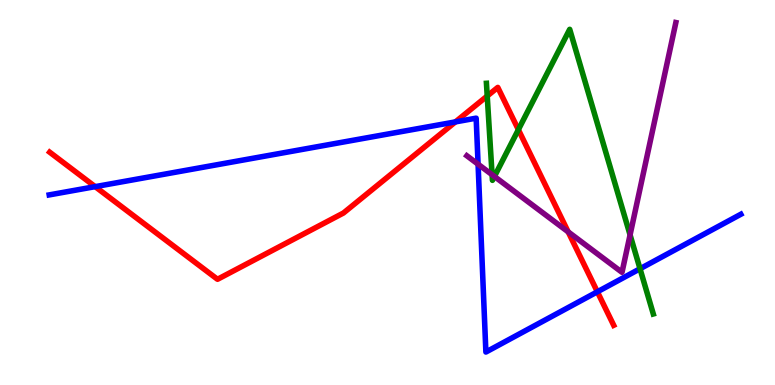[{'lines': ['blue', 'red'], 'intersections': [{'x': 1.23, 'y': 5.15}, {'x': 5.88, 'y': 6.83}, {'x': 7.71, 'y': 2.42}]}, {'lines': ['green', 'red'], 'intersections': [{'x': 6.29, 'y': 7.51}, {'x': 6.69, 'y': 6.63}]}, {'lines': ['purple', 'red'], 'intersections': [{'x': 7.33, 'y': 3.98}]}, {'lines': ['blue', 'green'], 'intersections': [{'x': 8.26, 'y': 3.02}]}, {'lines': ['blue', 'purple'], 'intersections': [{'x': 6.17, 'y': 5.74}]}, {'lines': ['green', 'purple'], 'intersections': [{'x': 6.35, 'y': 5.46}, {'x': 6.38, 'y': 5.42}, {'x': 8.13, 'y': 3.9}]}]